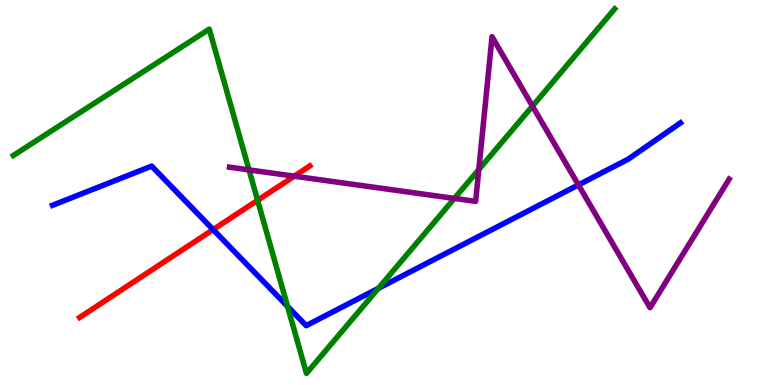[{'lines': ['blue', 'red'], 'intersections': [{'x': 2.75, 'y': 4.04}]}, {'lines': ['green', 'red'], 'intersections': [{'x': 3.32, 'y': 4.8}]}, {'lines': ['purple', 'red'], 'intersections': [{'x': 3.8, 'y': 5.42}]}, {'lines': ['blue', 'green'], 'intersections': [{'x': 3.71, 'y': 2.04}, {'x': 4.88, 'y': 2.51}]}, {'lines': ['blue', 'purple'], 'intersections': [{'x': 7.46, 'y': 5.2}]}, {'lines': ['green', 'purple'], 'intersections': [{'x': 3.21, 'y': 5.59}, {'x': 5.86, 'y': 4.85}, {'x': 6.18, 'y': 5.6}, {'x': 6.87, 'y': 7.24}]}]